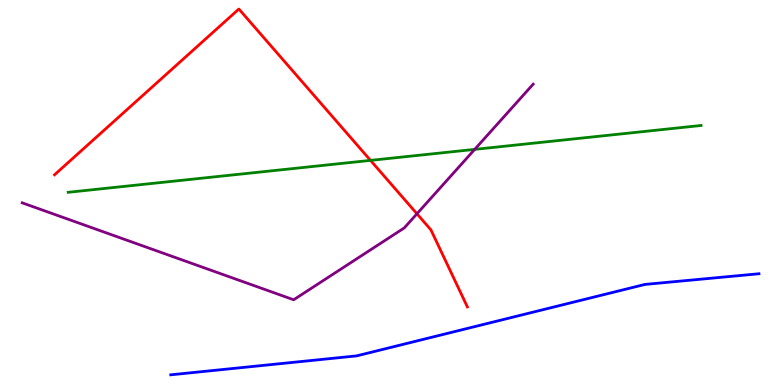[{'lines': ['blue', 'red'], 'intersections': []}, {'lines': ['green', 'red'], 'intersections': [{'x': 4.78, 'y': 5.83}]}, {'lines': ['purple', 'red'], 'intersections': [{'x': 5.38, 'y': 4.45}]}, {'lines': ['blue', 'green'], 'intersections': []}, {'lines': ['blue', 'purple'], 'intersections': []}, {'lines': ['green', 'purple'], 'intersections': [{'x': 6.13, 'y': 6.12}]}]